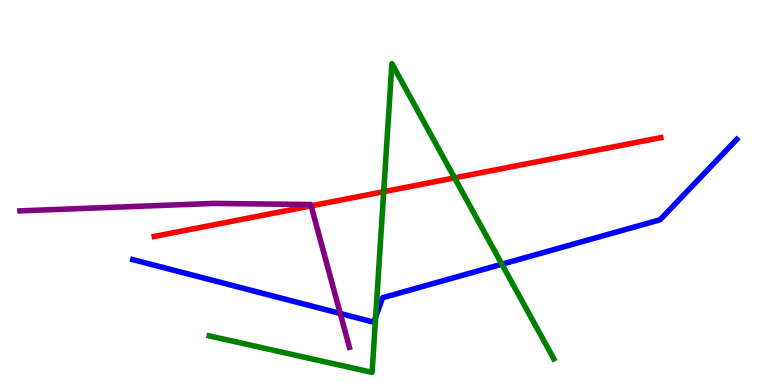[{'lines': ['blue', 'red'], 'intersections': []}, {'lines': ['green', 'red'], 'intersections': [{'x': 4.95, 'y': 5.02}, {'x': 5.87, 'y': 5.38}]}, {'lines': ['purple', 'red'], 'intersections': [{'x': 4.01, 'y': 4.65}]}, {'lines': ['blue', 'green'], 'intersections': [{'x': 4.85, 'y': 1.76}, {'x': 6.48, 'y': 3.14}]}, {'lines': ['blue', 'purple'], 'intersections': [{'x': 4.39, 'y': 1.86}]}, {'lines': ['green', 'purple'], 'intersections': []}]